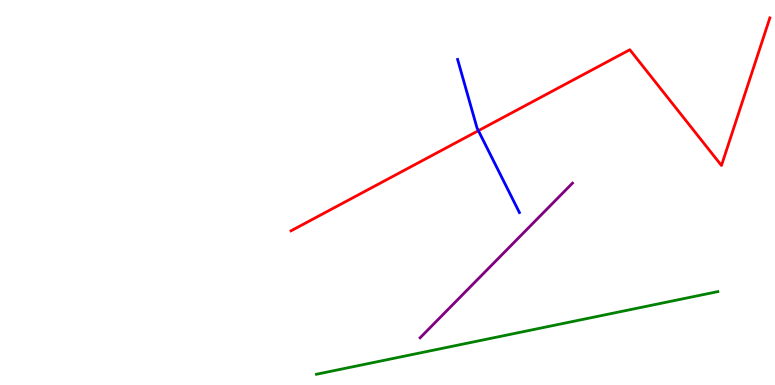[{'lines': ['blue', 'red'], 'intersections': [{'x': 6.17, 'y': 6.61}]}, {'lines': ['green', 'red'], 'intersections': []}, {'lines': ['purple', 'red'], 'intersections': []}, {'lines': ['blue', 'green'], 'intersections': []}, {'lines': ['blue', 'purple'], 'intersections': []}, {'lines': ['green', 'purple'], 'intersections': []}]